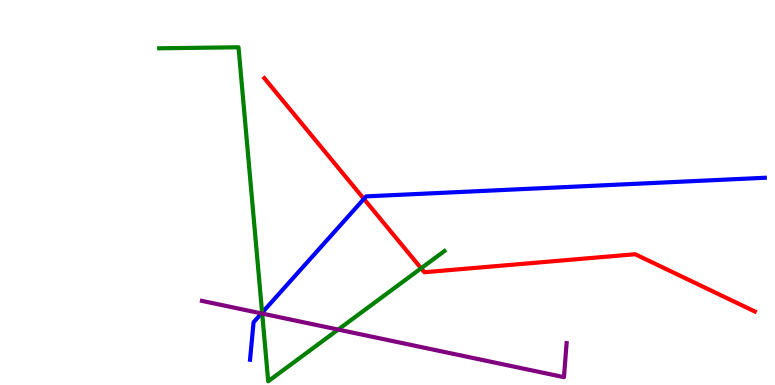[{'lines': ['blue', 'red'], 'intersections': [{'x': 4.7, 'y': 4.83}]}, {'lines': ['green', 'red'], 'intersections': [{'x': 5.43, 'y': 3.03}]}, {'lines': ['purple', 'red'], 'intersections': []}, {'lines': ['blue', 'green'], 'intersections': [{'x': 3.38, 'y': 1.88}]}, {'lines': ['blue', 'purple'], 'intersections': [{'x': 3.37, 'y': 1.86}]}, {'lines': ['green', 'purple'], 'intersections': [{'x': 3.38, 'y': 1.86}, {'x': 4.36, 'y': 1.44}]}]